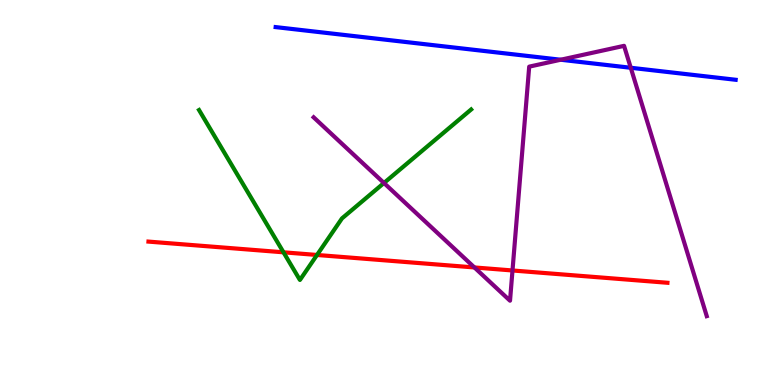[{'lines': ['blue', 'red'], 'intersections': []}, {'lines': ['green', 'red'], 'intersections': [{'x': 3.66, 'y': 3.45}, {'x': 4.09, 'y': 3.38}]}, {'lines': ['purple', 'red'], 'intersections': [{'x': 6.12, 'y': 3.05}, {'x': 6.61, 'y': 2.97}]}, {'lines': ['blue', 'green'], 'intersections': []}, {'lines': ['blue', 'purple'], 'intersections': [{'x': 7.23, 'y': 8.45}, {'x': 8.14, 'y': 8.24}]}, {'lines': ['green', 'purple'], 'intersections': [{'x': 4.95, 'y': 5.25}]}]